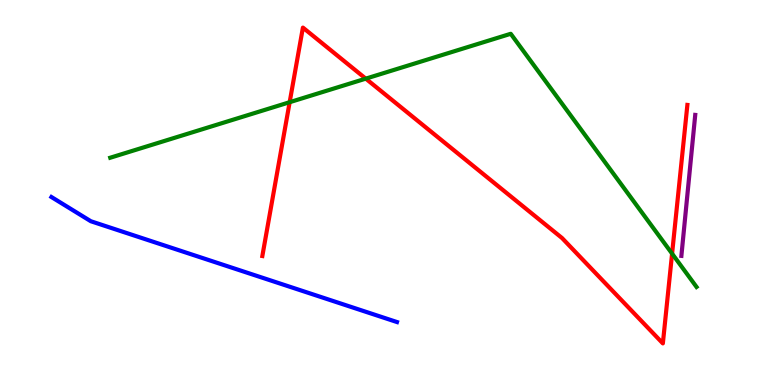[{'lines': ['blue', 'red'], 'intersections': []}, {'lines': ['green', 'red'], 'intersections': [{'x': 3.74, 'y': 7.35}, {'x': 4.72, 'y': 7.96}, {'x': 8.67, 'y': 3.41}]}, {'lines': ['purple', 'red'], 'intersections': []}, {'lines': ['blue', 'green'], 'intersections': []}, {'lines': ['blue', 'purple'], 'intersections': []}, {'lines': ['green', 'purple'], 'intersections': []}]